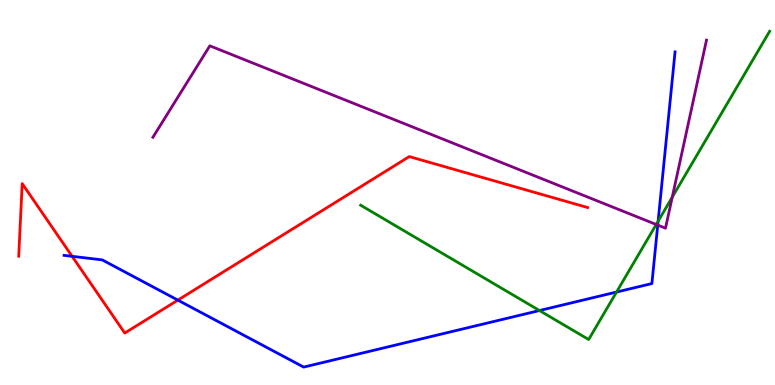[{'lines': ['blue', 'red'], 'intersections': [{'x': 0.93, 'y': 3.34}, {'x': 2.29, 'y': 2.2}]}, {'lines': ['green', 'red'], 'intersections': []}, {'lines': ['purple', 'red'], 'intersections': []}, {'lines': ['blue', 'green'], 'intersections': [{'x': 6.96, 'y': 1.93}, {'x': 7.96, 'y': 2.41}, {'x': 8.49, 'y': 4.25}]}, {'lines': ['blue', 'purple'], 'intersections': [{'x': 8.49, 'y': 4.15}]}, {'lines': ['green', 'purple'], 'intersections': [{'x': 8.47, 'y': 4.17}, {'x': 8.67, 'y': 4.88}]}]